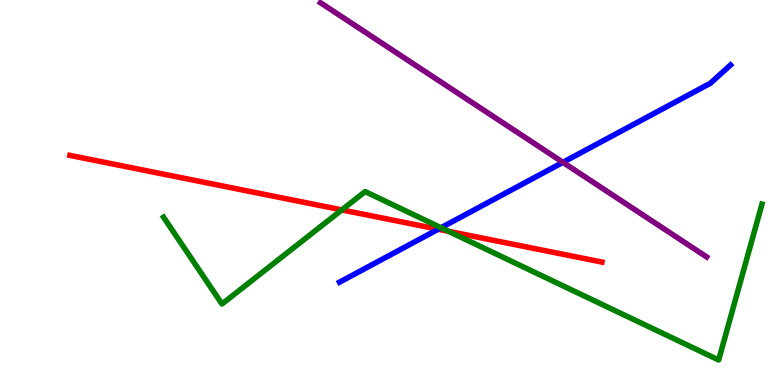[{'lines': ['blue', 'red'], 'intersections': [{'x': 5.65, 'y': 4.05}]}, {'lines': ['green', 'red'], 'intersections': [{'x': 4.41, 'y': 4.55}, {'x': 5.79, 'y': 3.99}]}, {'lines': ['purple', 'red'], 'intersections': []}, {'lines': ['blue', 'green'], 'intersections': [{'x': 5.69, 'y': 4.08}]}, {'lines': ['blue', 'purple'], 'intersections': [{'x': 7.26, 'y': 5.78}]}, {'lines': ['green', 'purple'], 'intersections': []}]